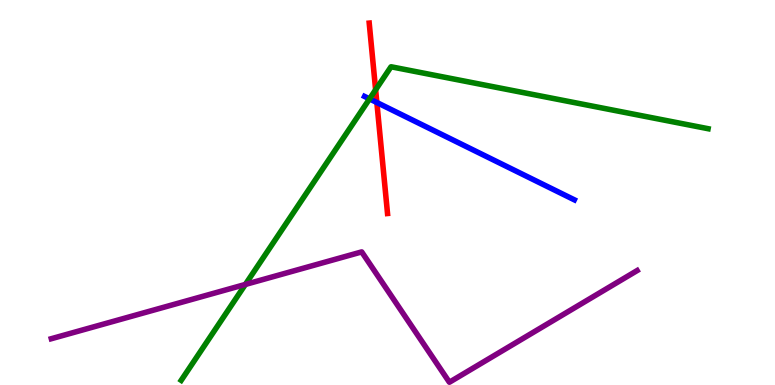[{'lines': ['blue', 'red'], 'intersections': [{'x': 4.86, 'y': 7.34}]}, {'lines': ['green', 'red'], 'intersections': [{'x': 4.85, 'y': 7.67}]}, {'lines': ['purple', 'red'], 'intersections': []}, {'lines': ['blue', 'green'], 'intersections': [{'x': 4.77, 'y': 7.43}]}, {'lines': ['blue', 'purple'], 'intersections': []}, {'lines': ['green', 'purple'], 'intersections': [{'x': 3.17, 'y': 2.61}]}]